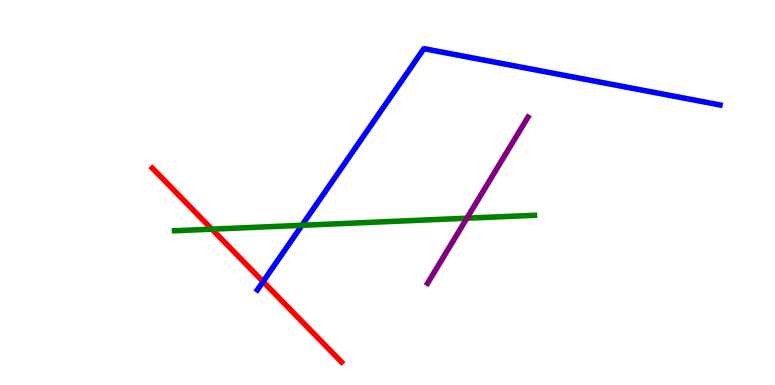[{'lines': ['blue', 'red'], 'intersections': [{'x': 3.39, 'y': 2.68}]}, {'lines': ['green', 'red'], 'intersections': [{'x': 2.73, 'y': 4.05}]}, {'lines': ['purple', 'red'], 'intersections': []}, {'lines': ['blue', 'green'], 'intersections': [{'x': 3.9, 'y': 4.15}]}, {'lines': ['blue', 'purple'], 'intersections': []}, {'lines': ['green', 'purple'], 'intersections': [{'x': 6.02, 'y': 4.33}]}]